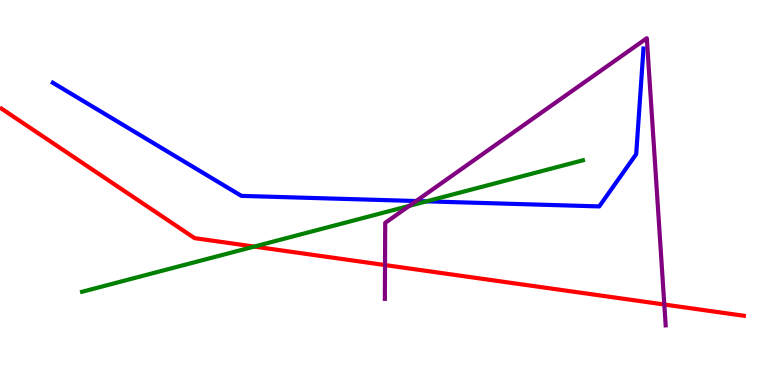[{'lines': ['blue', 'red'], 'intersections': []}, {'lines': ['green', 'red'], 'intersections': [{'x': 3.28, 'y': 3.6}]}, {'lines': ['purple', 'red'], 'intersections': [{'x': 4.97, 'y': 3.12}, {'x': 8.57, 'y': 2.09}]}, {'lines': ['blue', 'green'], 'intersections': [{'x': 5.5, 'y': 4.77}]}, {'lines': ['blue', 'purple'], 'intersections': [{'x': 5.37, 'y': 4.78}]}, {'lines': ['green', 'purple'], 'intersections': [{'x': 5.28, 'y': 4.65}]}]